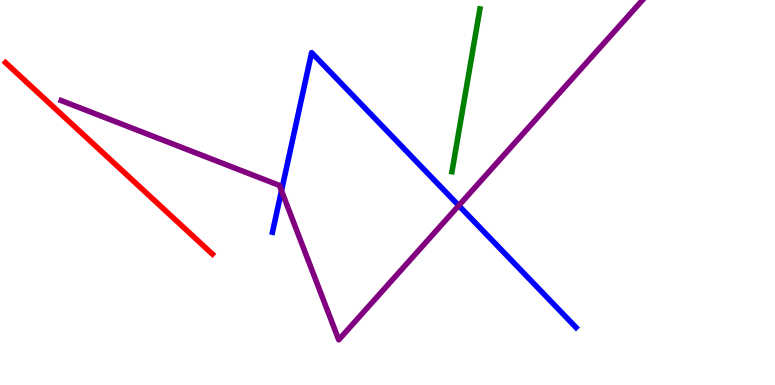[{'lines': ['blue', 'red'], 'intersections': []}, {'lines': ['green', 'red'], 'intersections': []}, {'lines': ['purple', 'red'], 'intersections': []}, {'lines': ['blue', 'green'], 'intersections': []}, {'lines': ['blue', 'purple'], 'intersections': [{'x': 3.63, 'y': 5.05}, {'x': 5.92, 'y': 4.66}]}, {'lines': ['green', 'purple'], 'intersections': []}]